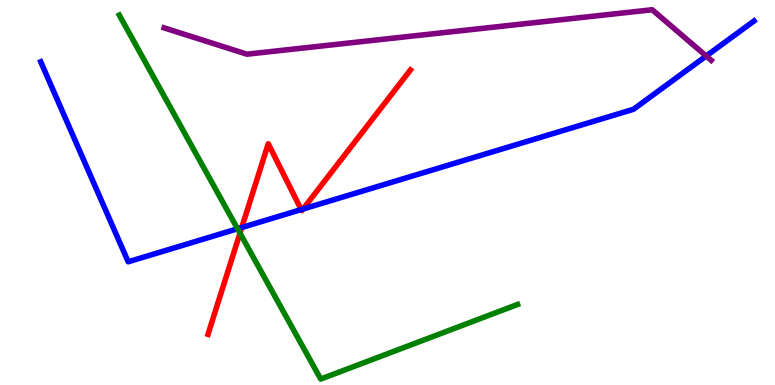[{'lines': ['blue', 'red'], 'intersections': [{'x': 3.12, 'y': 4.09}, {'x': 3.89, 'y': 4.56}, {'x': 3.91, 'y': 4.57}]}, {'lines': ['green', 'red'], 'intersections': [{'x': 3.1, 'y': 3.94}]}, {'lines': ['purple', 'red'], 'intersections': []}, {'lines': ['blue', 'green'], 'intersections': [{'x': 3.07, 'y': 4.06}]}, {'lines': ['blue', 'purple'], 'intersections': [{'x': 9.11, 'y': 8.55}]}, {'lines': ['green', 'purple'], 'intersections': []}]